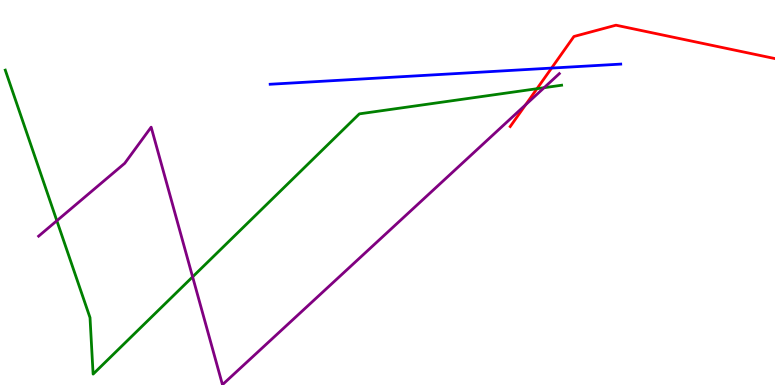[{'lines': ['blue', 'red'], 'intersections': [{'x': 7.12, 'y': 8.23}]}, {'lines': ['green', 'red'], 'intersections': [{'x': 6.93, 'y': 7.7}]}, {'lines': ['purple', 'red'], 'intersections': [{'x': 6.78, 'y': 7.28}]}, {'lines': ['blue', 'green'], 'intersections': []}, {'lines': ['blue', 'purple'], 'intersections': []}, {'lines': ['green', 'purple'], 'intersections': [{'x': 0.733, 'y': 4.27}, {'x': 2.49, 'y': 2.81}, {'x': 7.02, 'y': 7.72}]}]